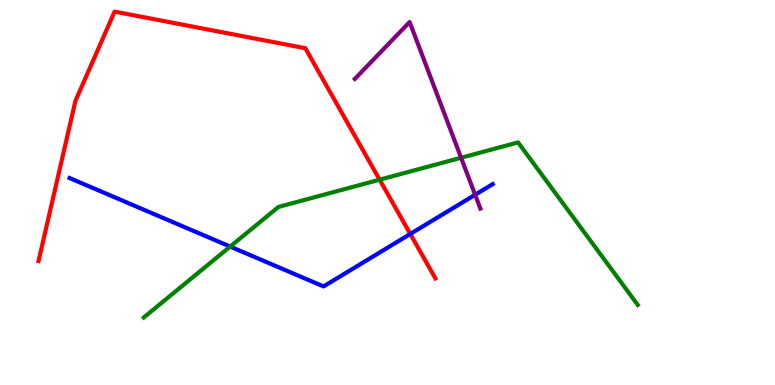[{'lines': ['blue', 'red'], 'intersections': [{'x': 5.29, 'y': 3.92}]}, {'lines': ['green', 'red'], 'intersections': [{'x': 4.9, 'y': 5.33}]}, {'lines': ['purple', 'red'], 'intersections': []}, {'lines': ['blue', 'green'], 'intersections': [{'x': 2.97, 'y': 3.6}]}, {'lines': ['blue', 'purple'], 'intersections': [{'x': 6.13, 'y': 4.94}]}, {'lines': ['green', 'purple'], 'intersections': [{'x': 5.95, 'y': 5.9}]}]